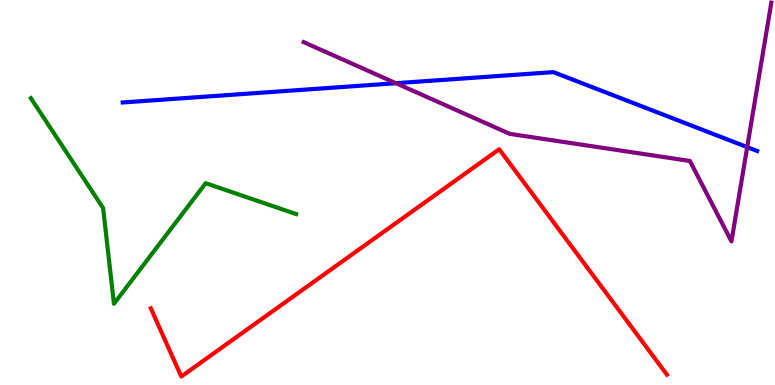[{'lines': ['blue', 'red'], 'intersections': []}, {'lines': ['green', 'red'], 'intersections': []}, {'lines': ['purple', 'red'], 'intersections': []}, {'lines': ['blue', 'green'], 'intersections': []}, {'lines': ['blue', 'purple'], 'intersections': [{'x': 5.11, 'y': 7.84}, {'x': 9.64, 'y': 6.18}]}, {'lines': ['green', 'purple'], 'intersections': []}]